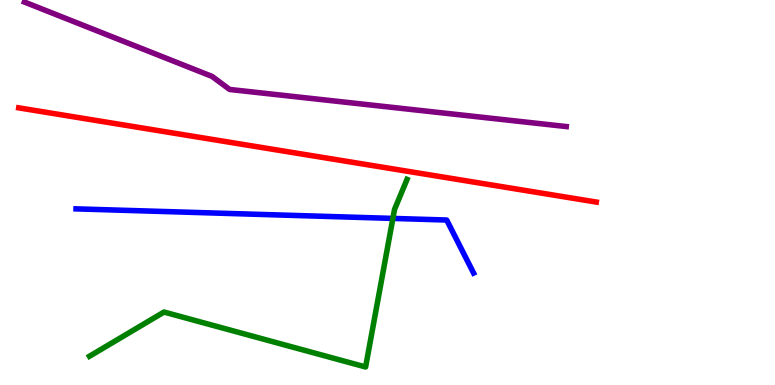[{'lines': ['blue', 'red'], 'intersections': []}, {'lines': ['green', 'red'], 'intersections': []}, {'lines': ['purple', 'red'], 'intersections': []}, {'lines': ['blue', 'green'], 'intersections': [{'x': 5.07, 'y': 4.33}]}, {'lines': ['blue', 'purple'], 'intersections': []}, {'lines': ['green', 'purple'], 'intersections': []}]